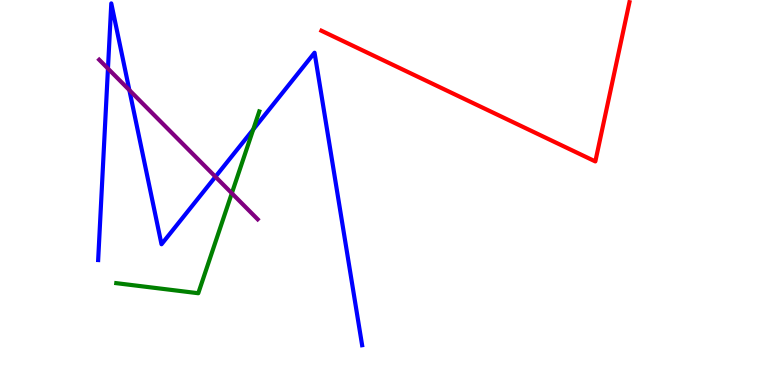[{'lines': ['blue', 'red'], 'intersections': []}, {'lines': ['green', 'red'], 'intersections': []}, {'lines': ['purple', 'red'], 'intersections': []}, {'lines': ['blue', 'green'], 'intersections': [{'x': 3.27, 'y': 6.64}]}, {'lines': ['blue', 'purple'], 'intersections': [{'x': 1.39, 'y': 8.22}, {'x': 1.67, 'y': 7.66}, {'x': 2.78, 'y': 5.41}]}, {'lines': ['green', 'purple'], 'intersections': [{'x': 2.99, 'y': 4.98}]}]